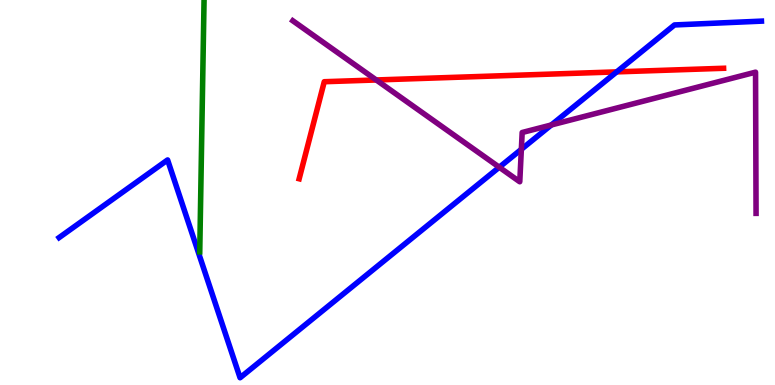[{'lines': ['blue', 'red'], 'intersections': [{'x': 7.96, 'y': 8.13}]}, {'lines': ['green', 'red'], 'intersections': []}, {'lines': ['purple', 'red'], 'intersections': [{'x': 4.85, 'y': 7.92}]}, {'lines': ['blue', 'green'], 'intersections': []}, {'lines': ['blue', 'purple'], 'intersections': [{'x': 6.44, 'y': 5.66}, {'x': 6.73, 'y': 6.12}, {'x': 7.11, 'y': 6.75}]}, {'lines': ['green', 'purple'], 'intersections': []}]